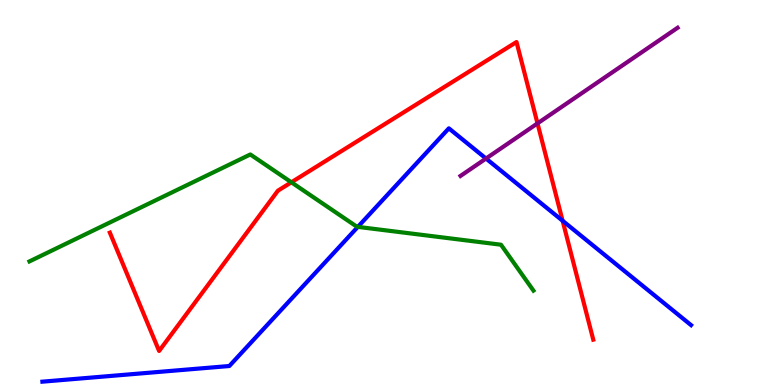[{'lines': ['blue', 'red'], 'intersections': [{'x': 7.26, 'y': 4.27}]}, {'lines': ['green', 'red'], 'intersections': [{'x': 3.76, 'y': 5.26}]}, {'lines': ['purple', 'red'], 'intersections': [{'x': 6.94, 'y': 6.8}]}, {'lines': ['blue', 'green'], 'intersections': [{'x': 4.62, 'y': 4.11}]}, {'lines': ['blue', 'purple'], 'intersections': [{'x': 6.27, 'y': 5.88}]}, {'lines': ['green', 'purple'], 'intersections': []}]